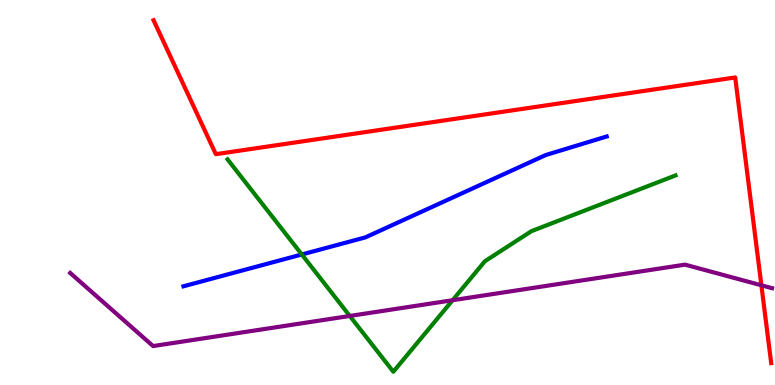[{'lines': ['blue', 'red'], 'intersections': []}, {'lines': ['green', 'red'], 'intersections': []}, {'lines': ['purple', 'red'], 'intersections': [{'x': 9.82, 'y': 2.59}]}, {'lines': ['blue', 'green'], 'intersections': [{'x': 3.89, 'y': 3.39}]}, {'lines': ['blue', 'purple'], 'intersections': []}, {'lines': ['green', 'purple'], 'intersections': [{'x': 4.51, 'y': 1.79}, {'x': 5.84, 'y': 2.2}]}]